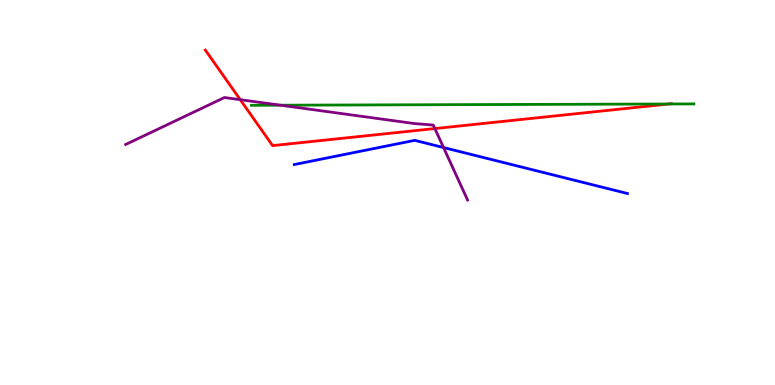[{'lines': ['blue', 'red'], 'intersections': []}, {'lines': ['green', 'red'], 'intersections': [{'x': 8.63, 'y': 7.3}]}, {'lines': ['purple', 'red'], 'intersections': [{'x': 3.1, 'y': 7.41}, {'x': 5.61, 'y': 6.66}]}, {'lines': ['blue', 'green'], 'intersections': []}, {'lines': ['blue', 'purple'], 'intersections': [{'x': 5.72, 'y': 6.17}]}, {'lines': ['green', 'purple'], 'intersections': [{'x': 3.62, 'y': 7.27}]}]